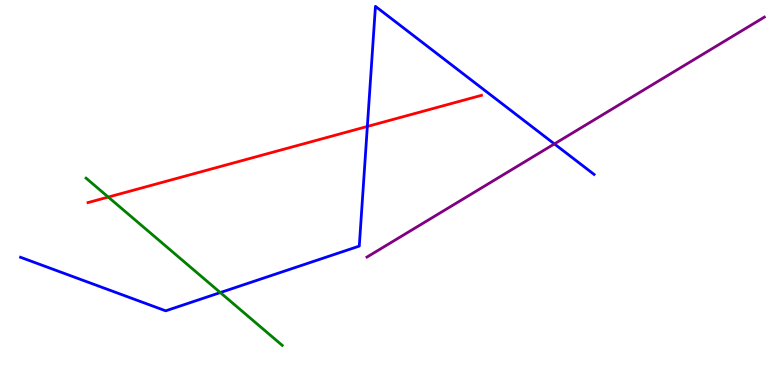[{'lines': ['blue', 'red'], 'intersections': [{'x': 4.74, 'y': 6.72}]}, {'lines': ['green', 'red'], 'intersections': [{'x': 1.4, 'y': 4.88}]}, {'lines': ['purple', 'red'], 'intersections': []}, {'lines': ['blue', 'green'], 'intersections': [{'x': 2.84, 'y': 2.4}]}, {'lines': ['blue', 'purple'], 'intersections': [{'x': 7.15, 'y': 6.26}]}, {'lines': ['green', 'purple'], 'intersections': []}]